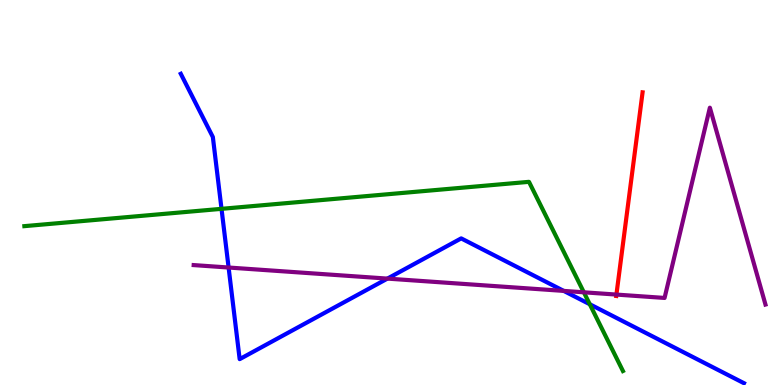[{'lines': ['blue', 'red'], 'intersections': []}, {'lines': ['green', 'red'], 'intersections': []}, {'lines': ['purple', 'red'], 'intersections': [{'x': 7.95, 'y': 2.35}]}, {'lines': ['blue', 'green'], 'intersections': [{'x': 2.86, 'y': 4.58}, {'x': 7.61, 'y': 2.1}]}, {'lines': ['blue', 'purple'], 'intersections': [{'x': 2.95, 'y': 3.05}, {'x': 5.0, 'y': 2.76}, {'x': 7.27, 'y': 2.44}]}, {'lines': ['green', 'purple'], 'intersections': [{'x': 7.53, 'y': 2.41}]}]